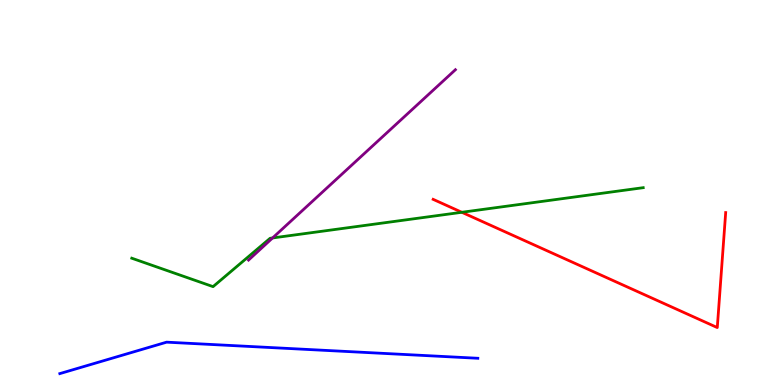[{'lines': ['blue', 'red'], 'intersections': []}, {'lines': ['green', 'red'], 'intersections': [{'x': 5.96, 'y': 4.49}]}, {'lines': ['purple', 'red'], 'intersections': []}, {'lines': ['blue', 'green'], 'intersections': []}, {'lines': ['blue', 'purple'], 'intersections': []}, {'lines': ['green', 'purple'], 'intersections': [{'x': 3.52, 'y': 3.82}]}]